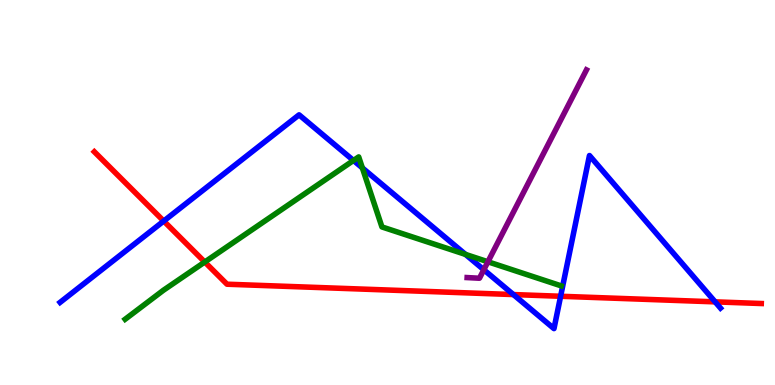[{'lines': ['blue', 'red'], 'intersections': [{'x': 2.11, 'y': 4.26}, {'x': 6.62, 'y': 2.35}, {'x': 7.23, 'y': 2.3}, {'x': 9.23, 'y': 2.16}]}, {'lines': ['green', 'red'], 'intersections': [{'x': 2.64, 'y': 3.19}]}, {'lines': ['purple', 'red'], 'intersections': []}, {'lines': ['blue', 'green'], 'intersections': [{'x': 4.56, 'y': 5.83}, {'x': 4.68, 'y': 5.64}, {'x': 6.01, 'y': 3.39}]}, {'lines': ['blue', 'purple'], 'intersections': [{'x': 6.24, 'y': 2.99}]}, {'lines': ['green', 'purple'], 'intersections': [{'x': 6.3, 'y': 3.2}]}]